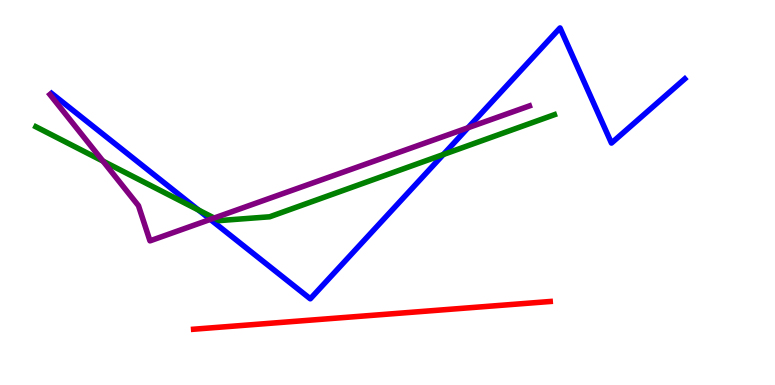[{'lines': ['blue', 'red'], 'intersections': []}, {'lines': ['green', 'red'], 'intersections': []}, {'lines': ['purple', 'red'], 'intersections': []}, {'lines': ['blue', 'green'], 'intersections': [{'x': 2.56, 'y': 4.55}, {'x': 5.72, 'y': 5.99}]}, {'lines': ['blue', 'purple'], 'intersections': [{'x': 2.71, 'y': 4.3}, {'x': 6.04, 'y': 6.68}]}, {'lines': ['green', 'purple'], 'intersections': [{'x': 1.33, 'y': 5.82}, {'x': 2.76, 'y': 4.34}]}]